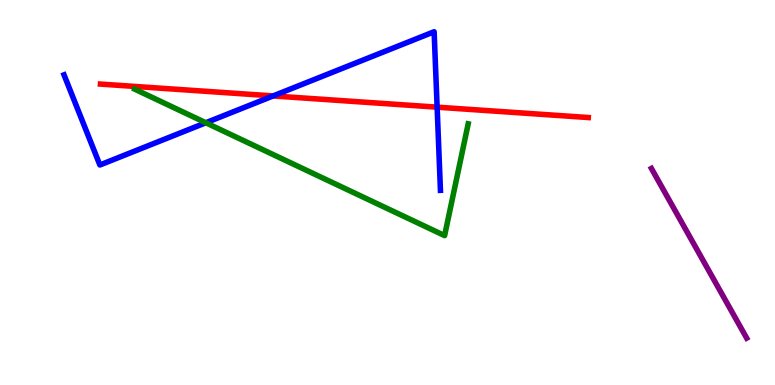[{'lines': ['blue', 'red'], 'intersections': [{'x': 3.52, 'y': 7.51}, {'x': 5.64, 'y': 7.22}]}, {'lines': ['green', 'red'], 'intersections': []}, {'lines': ['purple', 'red'], 'intersections': []}, {'lines': ['blue', 'green'], 'intersections': [{'x': 2.66, 'y': 6.81}]}, {'lines': ['blue', 'purple'], 'intersections': []}, {'lines': ['green', 'purple'], 'intersections': []}]